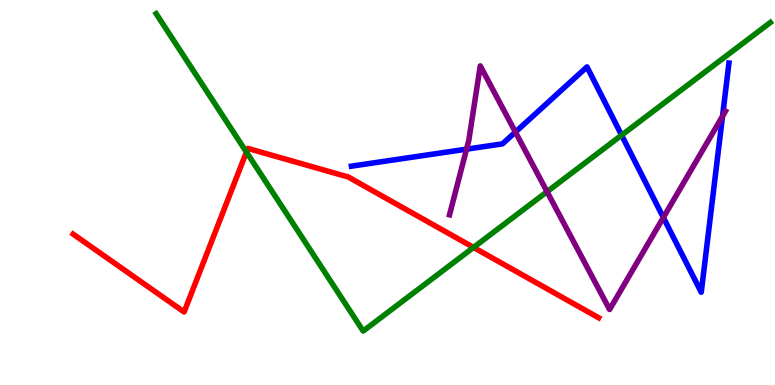[{'lines': ['blue', 'red'], 'intersections': []}, {'lines': ['green', 'red'], 'intersections': [{'x': 3.18, 'y': 6.05}, {'x': 6.11, 'y': 3.57}]}, {'lines': ['purple', 'red'], 'intersections': []}, {'lines': ['blue', 'green'], 'intersections': [{'x': 8.02, 'y': 6.49}]}, {'lines': ['blue', 'purple'], 'intersections': [{'x': 6.02, 'y': 6.13}, {'x': 6.65, 'y': 6.57}, {'x': 8.56, 'y': 4.35}, {'x': 9.32, 'y': 6.98}]}, {'lines': ['green', 'purple'], 'intersections': [{'x': 7.06, 'y': 5.02}]}]